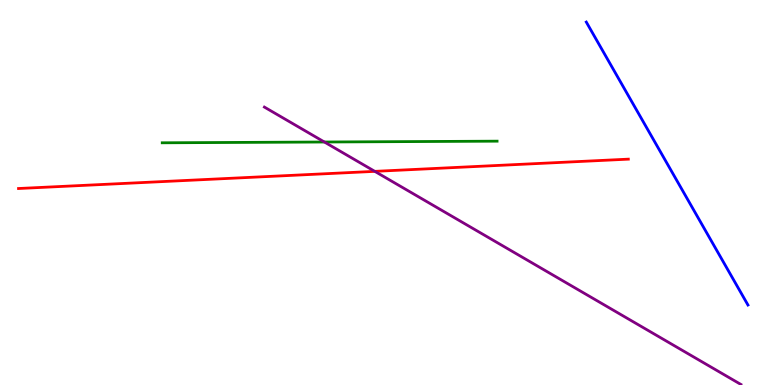[{'lines': ['blue', 'red'], 'intersections': []}, {'lines': ['green', 'red'], 'intersections': []}, {'lines': ['purple', 'red'], 'intersections': [{'x': 4.84, 'y': 5.55}]}, {'lines': ['blue', 'green'], 'intersections': []}, {'lines': ['blue', 'purple'], 'intersections': []}, {'lines': ['green', 'purple'], 'intersections': [{'x': 4.19, 'y': 6.31}]}]